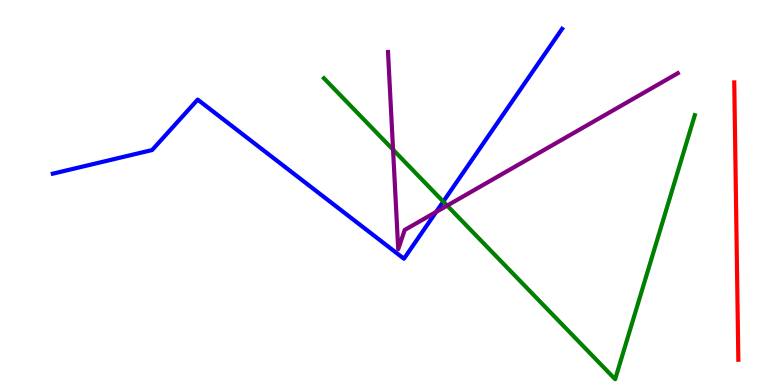[{'lines': ['blue', 'red'], 'intersections': []}, {'lines': ['green', 'red'], 'intersections': []}, {'lines': ['purple', 'red'], 'intersections': []}, {'lines': ['blue', 'green'], 'intersections': [{'x': 5.72, 'y': 4.76}]}, {'lines': ['blue', 'purple'], 'intersections': [{'x': 5.63, 'y': 4.5}]}, {'lines': ['green', 'purple'], 'intersections': [{'x': 5.07, 'y': 6.11}, {'x': 5.77, 'y': 4.66}]}]